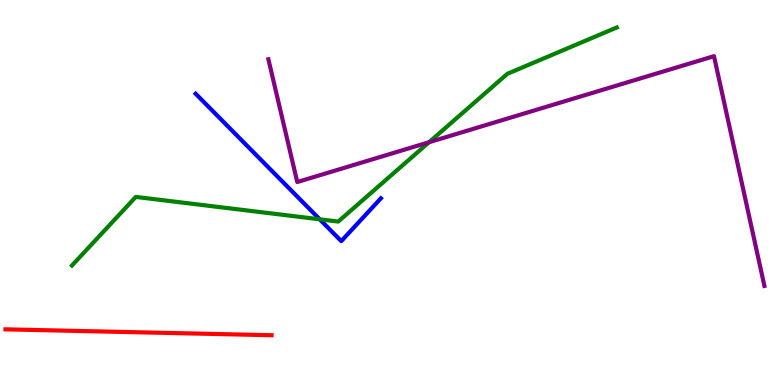[{'lines': ['blue', 'red'], 'intersections': []}, {'lines': ['green', 'red'], 'intersections': []}, {'lines': ['purple', 'red'], 'intersections': []}, {'lines': ['blue', 'green'], 'intersections': [{'x': 4.13, 'y': 4.3}]}, {'lines': ['blue', 'purple'], 'intersections': []}, {'lines': ['green', 'purple'], 'intersections': [{'x': 5.54, 'y': 6.31}]}]